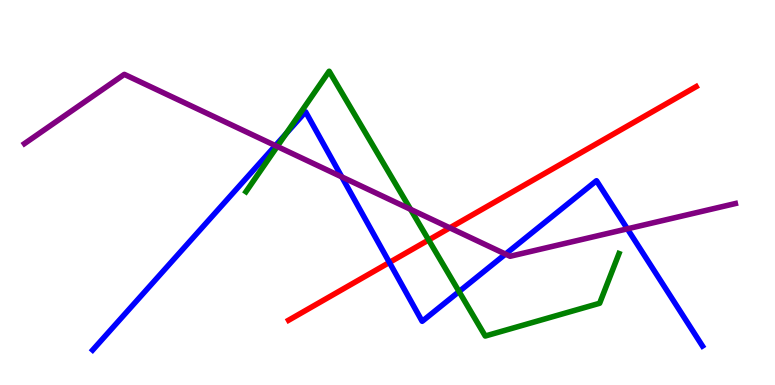[{'lines': ['blue', 'red'], 'intersections': [{'x': 5.02, 'y': 3.18}]}, {'lines': ['green', 'red'], 'intersections': [{'x': 5.53, 'y': 3.77}]}, {'lines': ['purple', 'red'], 'intersections': [{'x': 5.8, 'y': 4.08}]}, {'lines': ['blue', 'green'], 'intersections': [{'x': 3.69, 'y': 6.53}, {'x': 5.92, 'y': 2.43}]}, {'lines': ['blue', 'purple'], 'intersections': [{'x': 3.55, 'y': 6.22}, {'x': 4.41, 'y': 5.4}, {'x': 6.52, 'y': 3.4}, {'x': 8.09, 'y': 4.06}]}, {'lines': ['green', 'purple'], 'intersections': [{'x': 3.58, 'y': 6.2}, {'x': 5.3, 'y': 4.56}]}]